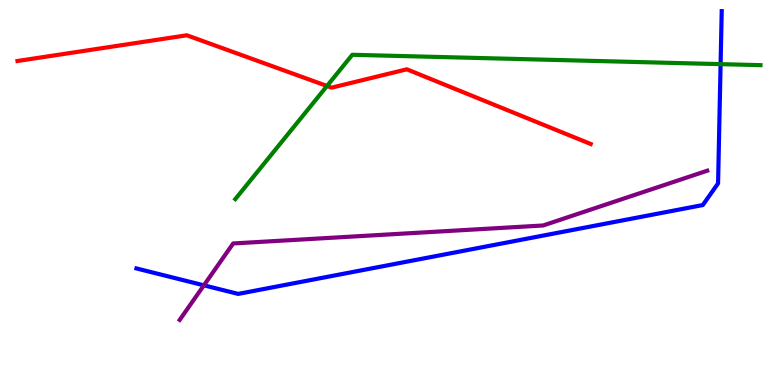[{'lines': ['blue', 'red'], 'intersections': []}, {'lines': ['green', 'red'], 'intersections': [{'x': 4.22, 'y': 7.77}]}, {'lines': ['purple', 'red'], 'intersections': []}, {'lines': ['blue', 'green'], 'intersections': [{'x': 9.3, 'y': 8.33}]}, {'lines': ['blue', 'purple'], 'intersections': [{'x': 2.63, 'y': 2.59}]}, {'lines': ['green', 'purple'], 'intersections': []}]